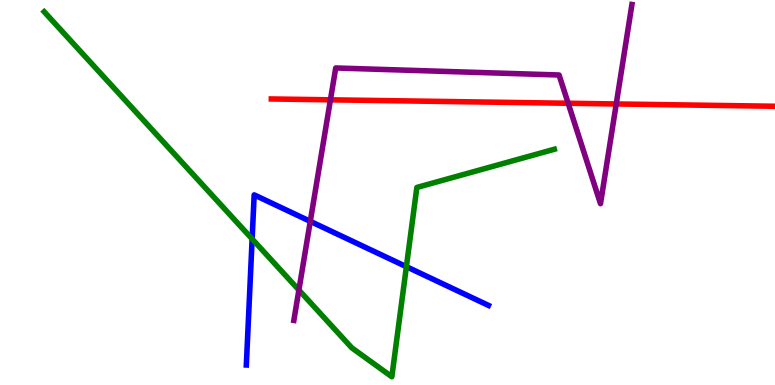[{'lines': ['blue', 'red'], 'intersections': []}, {'lines': ['green', 'red'], 'intersections': []}, {'lines': ['purple', 'red'], 'intersections': [{'x': 4.26, 'y': 7.41}, {'x': 7.33, 'y': 7.32}, {'x': 7.95, 'y': 7.3}]}, {'lines': ['blue', 'green'], 'intersections': [{'x': 3.25, 'y': 3.79}, {'x': 5.24, 'y': 3.07}]}, {'lines': ['blue', 'purple'], 'intersections': [{'x': 4.0, 'y': 4.25}]}, {'lines': ['green', 'purple'], 'intersections': [{'x': 3.86, 'y': 2.47}]}]